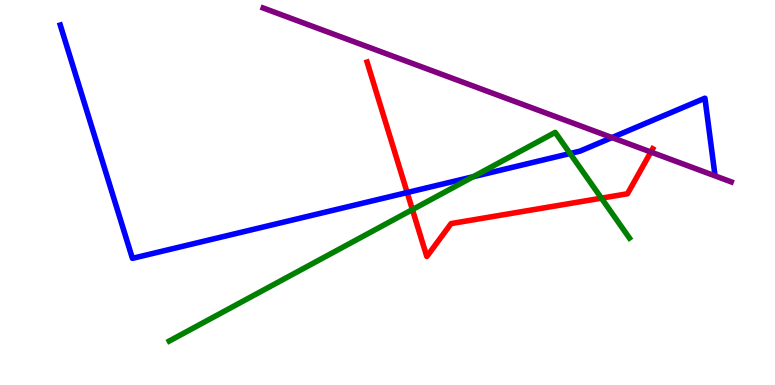[{'lines': ['blue', 'red'], 'intersections': [{'x': 5.25, 'y': 5.0}]}, {'lines': ['green', 'red'], 'intersections': [{'x': 5.32, 'y': 4.56}, {'x': 7.76, 'y': 4.85}]}, {'lines': ['purple', 'red'], 'intersections': [{'x': 8.4, 'y': 6.05}]}, {'lines': ['blue', 'green'], 'intersections': [{'x': 6.11, 'y': 5.41}, {'x': 7.36, 'y': 6.01}]}, {'lines': ['blue', 'purple'], 'intersections': [{'x': 7.9, 'y': 6.43}]}, {'lines': ['green', 'purple'], 'intersections': []}]